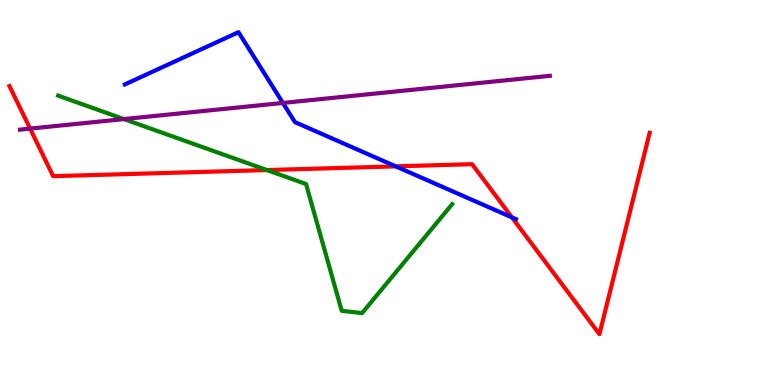[{'lines': ['blue', 'red'], 'intersections': [{'x': 5.11, 'y': 5.68}, {'x': 6.61, 'y': 4.35}]}, {'lines': ['green', 'red'], 'intersections': [{'x': 3.44, 'y': 5.58}]}, {'lines': ['purple', 'red'], 'intersections': [{'x': 0.388, 'y': 6.66}]}, {'lines': ['blue', 'green'], 'intersections': []}, {'lines': ['blue', 'purple'], 'intersections': [{'x': 3.65, 'y': 7.33}]}, {'lines': ['green', 'purple'], 'intersections': [{'x': 1.6, 'y': 6.91}]}]